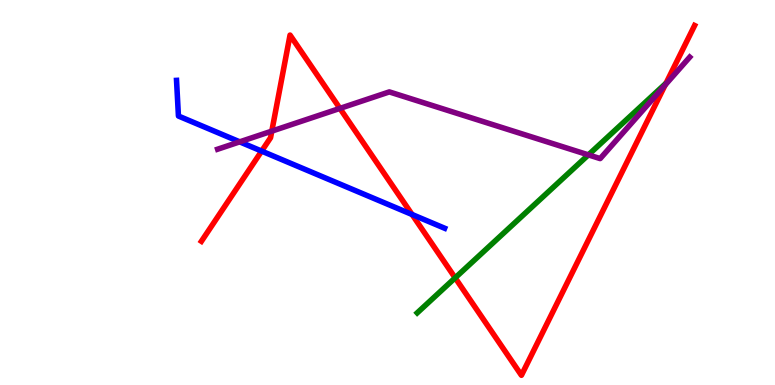[{'lines': ['blue', 'red'], 'intersections': [{'x': 3.38, 'y': 6.08}, {'x': 5.32, 'y': 4.43}]}, {'lines': ['green', 'red'], 'intersections': [{'x': 5.87, 'y': 2.78}]}, {'lines': ['purple', 'red'], 'intersections': [{'x': 3.51, 'y': 6.59}, {'x': 4.39, 'y': 7.18}, {'x': 8.58, 'y': 7.79}]}, {'lines': ['blue', 'green'], 'intersections': []}, {'lines': ['blue', 'purple'], 'intersections': [{'x': 3.09, 'y': 6.32}]}, {'lines': ['green', 'purple'], 'intersections': [{'x': 7.59, 'y': 5.98}]}]